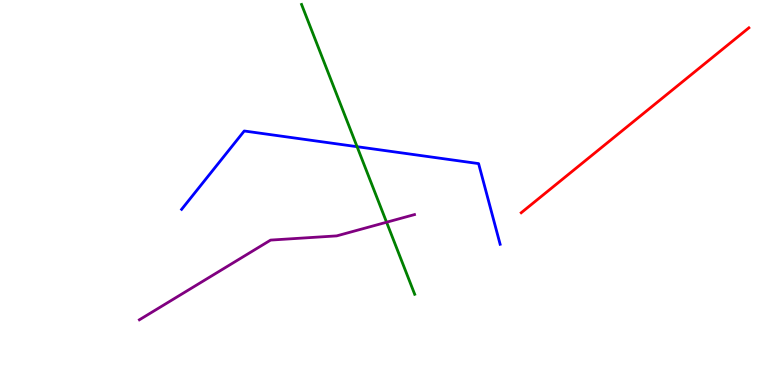[{'lines': ['blue', 'red'], 'intersections': []}, {'lines': ['green', 'red'], 'intersections': []}, {'lines': ['purple', 'red'], 'intersections': []}, {'lines': ['blue', 'green'], 'intersections': [{'x': 4.61, 'y': 6.19}]}, {'lines': ['blue', 'purple'], 'intersections': []}, {'lines': ['green', 'purple'], 'intersections': [{'x': 4.99, 'y': 4.23}]}]